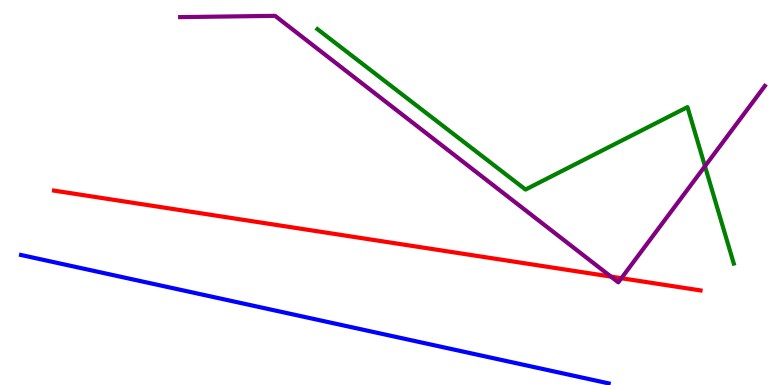[{'lines': ['blue', 'red'], 'intersections': []}, {'lines': ['green', 'red'], 'intersections': []}, {'lines': ['purple', 'red'], 'intersections': [{'x': 7.88, 'y': 2.82}, {'x': 8.02, 'y': 2.77}]}, {'lines': ['blue', 'green'], 'intersections': []}, {'lines': ['blue', 'purple'], 'intersections': []}, {'lines': ['green', 'purple'], 'intersections': [{'x': 9.1, 'y': 5.68}]}]